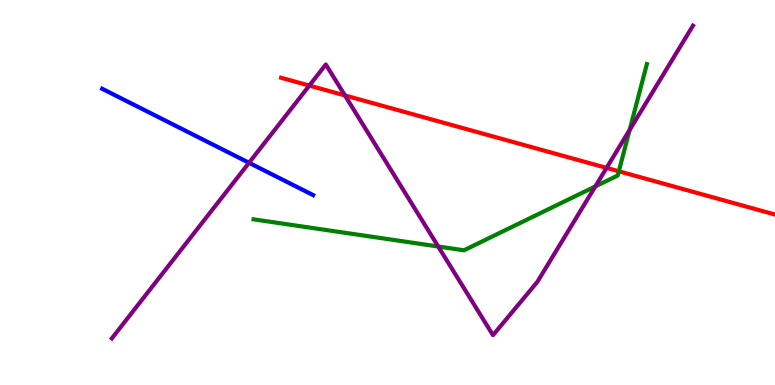[{'lines': ['blue', 'red'], 'intersections': []}, {'lines': ['green', 'red'], 'intersections': [{'x': 7.98, 'y': 5.55}]}, {'lines': ['purple', 'red'], 'intersections': [{'x': 3.99, 'y': 7.78}, {'x': 4.45, 'y': 7.52}, {'x': 7.83, 'y': 5.64}]}, {'lines': ['blue', 'green'], 'intersections': []}, {'lines': ['blue', 'purple'], 'intersections': [{'x': 3.21, 'y': 5.77}]}, {'lines': ['green', 'purple'], 'intersections': [{'x': 5.65, 'y': 3.6}, {'x': 7.68, 'y': 5.16}, {'x': 8.12, 'y': 6.63}]}]